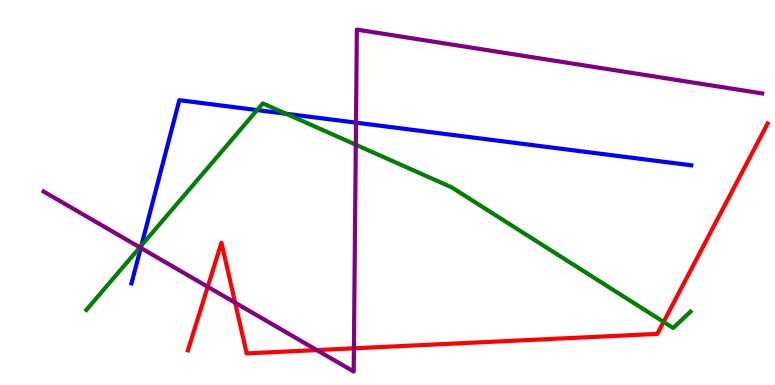[{'lines': ['blue', 'red'], 'intersections': []}, {'lines': ['green', 'red'], 'intersections': [{'x': 8.56, 'y': 1.64}]}, {'lines': ['purple', 'red'], 'intersections': [{'x': 2.68, 'y': 2.55}, {'x': 3.03, 'y': 2.14}, {'x': 4.09, 'y': 0.907}, {'x': 4.57, 'y': 0.953}]}, {'lines': ['blue', 'green'], 'intersections': [{'x': 1.82, 'y': 3.62}, {'x': 3.32, 'y': 7.14}, {'x': 3.69, 'y': 7.04}]}, {'lines': ['blue', 'purple'], 'intersections': [{'x': 1.82, 'y': 3.56}, {'x': 4.59, 'y': 6.81}]}, {'lines': ['green', 'purple'], 'intersections': [{'x': 1.8, 'y': 3.57}, {'x': 4.59, 'y': 6.24}]}]